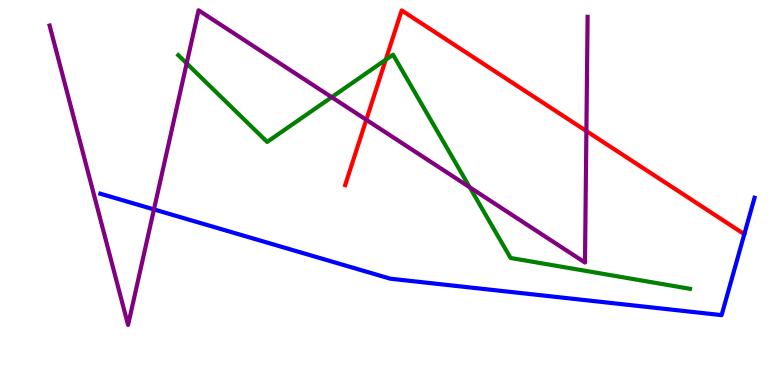[{'lines': ['blue', 'red'], 'intersections': [{'x': 9.6, 'y': 3.92}]}, {'lines': ['green', 'red'], 'intersections': [{'x': 4.98, 'y': 8.45}]}, {'lines': ['purple', 'red'], 'intersections': [{'x': 4.73, 'y': 6.89}, {'x': 7.57, 'y': 6.6}]}, {'lines': ['blue', 'green'], 'intersections': []}, {'lines': ['blue', 'purple'], 'intersections': [{'x': 1.99, 'y': 4.56}]}, {'lines': ['green', 'purple'], 'intersections': [{'x': 2.41, 'y': 8.35}, {'x': 4.28, 'y': 7.48}, {'x': 6.06, 'y': 5.14}]}]